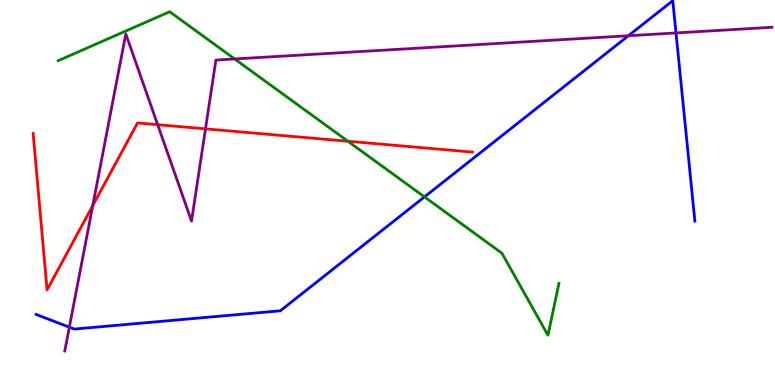[{'lines': ['blue', 'red'], 'intersections': []}, {'lines': ['green', 'red'], 'intersections': [{'x': 4.49, 'y': 6.33}]}, {'lines': ['purple', 'red'], 'intersections': [{'x': 1.2, 'y': 4.66}, {'x': 2.03, 'y': 6.76}, {'x': 2.65, 'y': 6.65}]}, {'lines': ['blue', 'green'], 'intersections': [{'x': 5.48, 'y': 4.89}]}, {'lines': ['blue', 'purple'], 'intersections': [{'x': 0.895, 'y': 1.5}, {'x': 8.11, 'y': 9.07}, {'x': 8.72, 'y': 9.14}]}, {'lines': ['green', 'purple'], 'intersections': [{'x': 3.03, 'y': 8.47}]}]